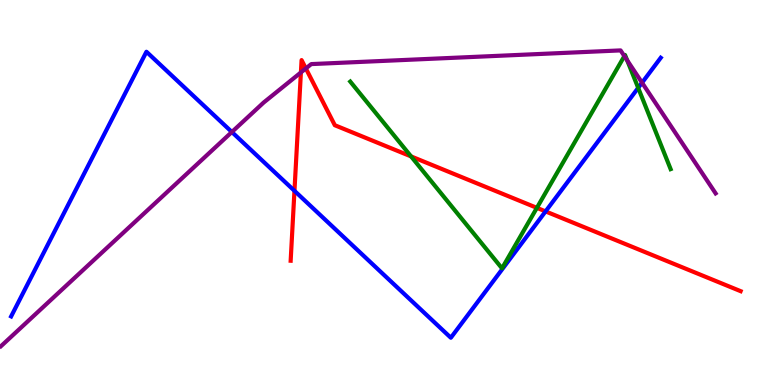[{'lines': ['blue', 'red'], 'intersections': [{'x': 3.8, 'y': 5.04}, {'x': 7.04, 'y': 4.51}]}, {'lines': ['green', 'red'], 'intersections': [{'x': 5.3, 'y': 5.94}, {'x': 6.93, 'y': 4.6}]}, {'lines': ['purple', 'red'], 'intersections': [{'x': 3.88, 'y': 8.12}, {'x': 3.95, 'y': 8.22}]}, {'lines': ['blue', 'green'], 'intersections': [{'x': 8.23, 'y': 7.72}]}, {'lines': ['blue', 'purple'], 'intersections': [{'x': 2.99, 'y': 6.57}, {'x': 8.28, 'y': 7.85}]}, {'lines': ['green', 'purple'], 'intersections': [{'x': 8.06, 'y': 8.54}, {'x': 8.09, 'y': 8.43}]}]